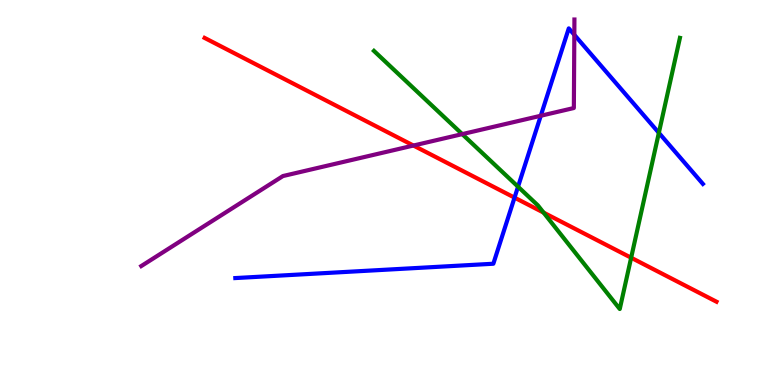[{'lines': ['blue', 'red'], 'intersections': [{'x': 6.64, 'y': 4.87}]}, {'lines': ['green', 'red'], 'intersections': [{'x': 7.01, 'y': 4.48}, {'x': 8.14, 'y': 3.31}]}, {'lines': ['purple', 'red'], 'intersections': [{'x': 5.33, 'y': 6.22}]}, {'lines': ['blue', 'green'], 'intersections': [{'x': 6.68, 'y': 5.15}, {'x': 8.5, 'y': 6.55}]}, {'lines': ['blue', 'purple'], 'intersections': [{'x': 6.98, 'y': 6.99}, {'x': 7.41, 'y': 9.1}]}, {'lines': ['green', 'purple'], 'intersections': [{'x': 5.96, 'y': 6.52}]}]